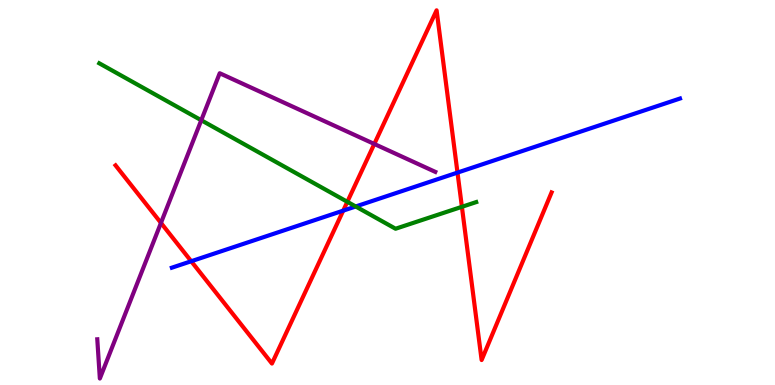[{'lines': ['blue', 'red'], 'intersections': [{'x': 2.47, 'y': 3.21}, {'x': 4.43, 'y': 4.53}, {'x': 5.9, 'y': 5.52}]}, {'lines': ['green', 'red'], 'intersections': [{'x': 4.48, 'y': 4.76}, {'x': 5.96, 'y': 4.63}]}, {'lines': ['purple', 'red'], 'intersections': [{'x': 2.08, 'y': 4.21}, {'x': 4.83, 'y': 6.26}]}, {'lines': ['blue', 'green'], 'intersections': [{'x': 4.59, 'y': 4.64}]}, {'lines': ['blue', 'purple'], 'intersections': []}, {'lines': ['green', 'purple'], 'intersections': [{'x': 2.6, 'y': 6.88}]}]